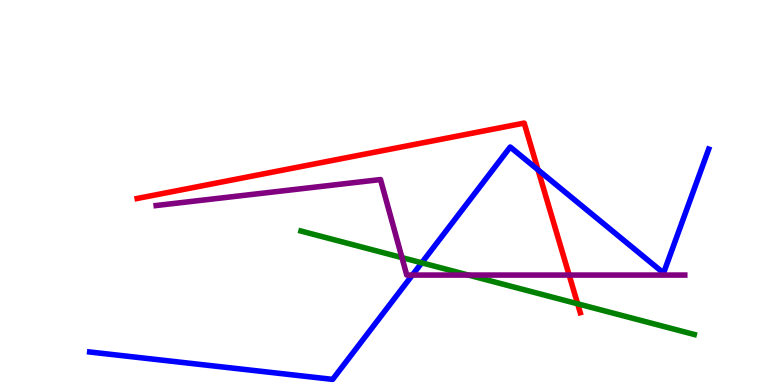[{'lines': ['blue', 'red'], 'intersections': [{'x': 6.94, 'y': 5.59}]}, {'lines': ['green', 'red'], 'intersections': [{'x': 7.45, 'y': 2.11}]}, {'lines': ['purple', 'red'], 'intersections': [{'x': 7.34, 'y': 2.86}]}, {'lines': ['blue', 'green'], 'intersections': [{'x': 5.44, 'y': 3.17}]}, {'lines': ['blue', 'purple'], 'intersections': [{'x': 5.32, 'y': 2.86}]}, {'lines': ['green', 'purple'], 'intersections': [{'x': 5.19, 'y': 3.31}, {'x': 6.04, 'y': 2.86}]}]